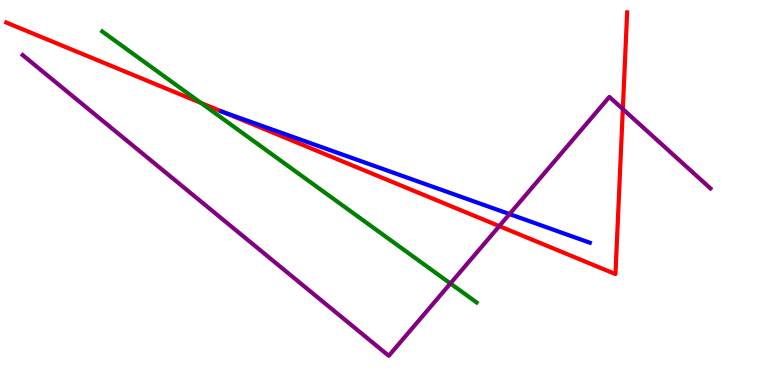[{'lines': ['blue', 'red'], 'intersections': [{'x': 2.87, 'y': 7.1}]}, {'lines': ['green', 'red'], 'intersections': [{'x': 2.59, 'y': 7.33}]}, {'lines': ['purple', 'red'], 'intersections': [{'x': 6.44, 'y': 4.13}, {'x': 8.04, 'y': 7.17}]}, {'lines': ['blue', 'green'], 'intersections': []}, {'lines': ['blue', 'purple'], 'intersections': [{'x': 6.57, 'y': 4.44}]}, {'lines': ['green', 'purple'], 'intersections': [{'x': 5.81, 'y': 2.64}]}]